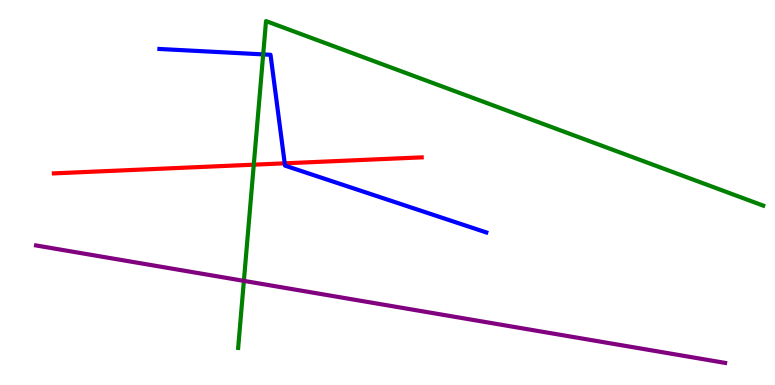[{'lines': ['blue', 'red'], 'intersections': [{'x': 3.67, 'y': 5.76}]}, {'lines': ['green', 'red'], 'intersections': [{'x': 3.27, 'y': 5.72}]}, {'lines': ['purple', 'red'], 'intersections': []}, {'lines': ['blue', 'green'], 'intersections': [{'x': 3.4, 'y': 8.59}]}, {'lines': ['blue', 'purple'], 'intersections': []}, {'lines': ['green', 'purple'], 'intersections': [{'x': 3.15, 'y': 2.7}]}]